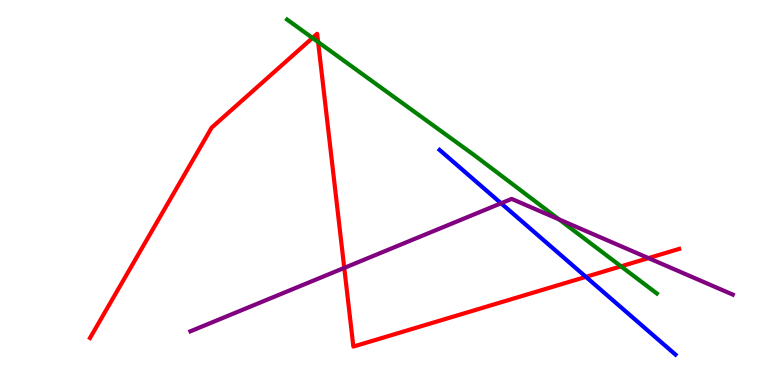[{'lines': ['blue', 'red'], 'intersections': [{'x': 7.56, 'y': 2.81}]}, {'lines': ['green', 'red'], 'intersections': [{'x': 4.03, 'y': 9.01}, {'x': 4.1, 'y': 8.91}, {'x': 8.01, 'y': 3.08}]}, {'lines': ['purple', 'red'], 'intersections': [{'x': 4.44, 'y': 3.04}, {'x': 8.37, 'y': 3.3}]}, {'lines': ['blue', 'green'], 'intersections': []}, {'lines': ['blue', 'purple'], 'intersections': [{'x': 6.47, 'y': 4.72}]}, {'lines': ['green', 'purple'], 'intersections': [{'x': 7.21, 'y': 4.3}]}]